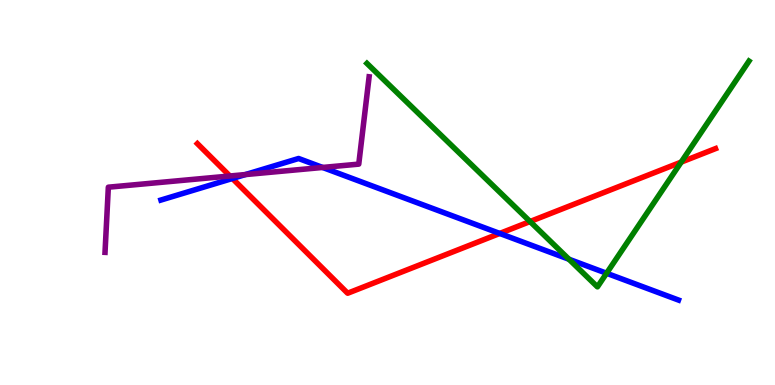[{'lines': ['blue', 'red'], 'intersections': [{'x': 3.0, 'y': 5.36}, {'x': 6.45, 'y': 3.94}]}, {'lines': ['green', 'red'], 'intersections': [{'x': 6.84, 'y': 4.25}, {'x': 8.79, 'y': 5.79}]}, {'lines': ['purple', 'red'], 'intersections': [{'x': 2.97, 'y': 5.43}]}, {'lines': ['blue', 'green'], 'intersections': [{'x': 7.34, 'y': 3.27}, {'x': 7.83, 'y': 2.9}]}, {'lines': ['blue', 'purple'], 'intersections': [{'x': 3.17, 'y': 5.47}, {'x': 4.16, 'y': 5.65}]}, {'lines': ['green', 'purple'], 'intersections': []}]